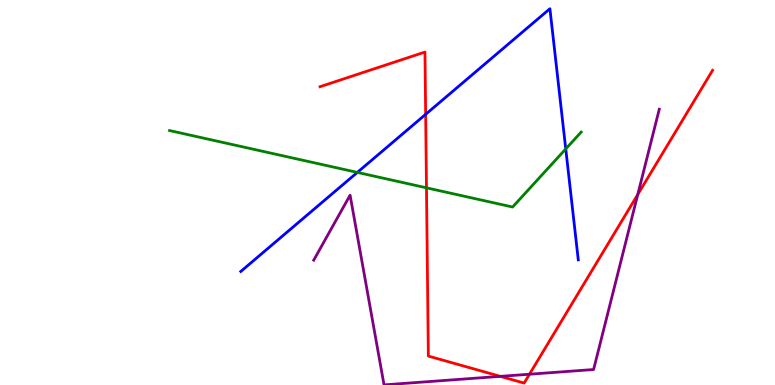[{'lines': ['blue', 'red'], 'intersections': [{'x': 5.49, 'y': 7.03}]}, {'lines': ['green', 'red'], 'intersections': [{'x': 5.5, 'y': 5.12}]}, {'lines': ['purple', 'red'], 'intersections': [{'x': 6.46, 'y': 0.224}, {'x': 6.83, 'y': 0.28}, {'x': 8.23, 'y': 4.95}]}, {'lines': ['blue', 'green'], 'intersections': [{'x': 4.61, 'y': 5.52}, {'x': 7.3, 'y': 6.13}]}, {'lines': ['blue', 'purple'], 'intersections': []}, {'lines': ['green', 'purple'], 'intersections': []}]